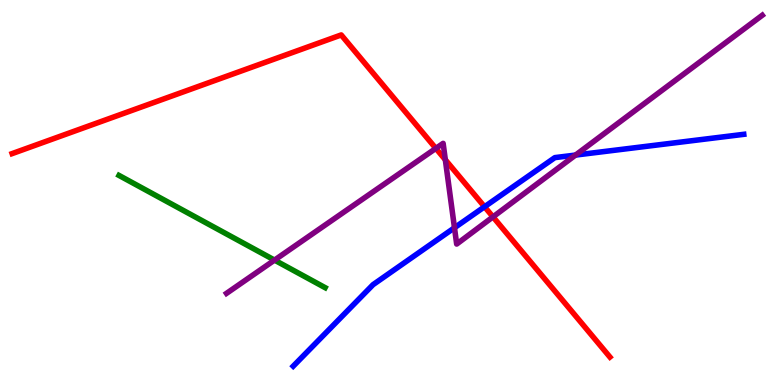[{'lines': ['blue', 'red'], 'intersections': [{'x': 6.25, 'y': 4.63}]}, {'lines': ['green', 'red'], 'intersections': []}, {'lines': ['purple', 'red'], 'intersections': [{'x': 5.62, 'y': 6.15}, {'x': 5.75, 'y': 5.85}, {'x': 6.36, 'y': 4.37}]}, {'lines': ['blue', 'green'], 'intersections': []}, {'lines': ['blue', 'purple'], 'intersections': [{'x': 5.86, 'y': 4.08}, {'x': 7.43, 'y': 5.97}]}, {'lines': ['green', 'purple'], 'intersections': [{'x': 3.54, 'y': 3.24}]}]